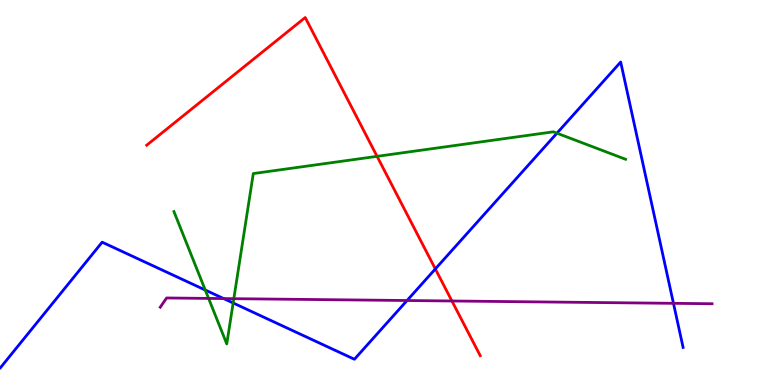[{'lines': ['blue', 'red'], 'intersections': [{'x': 5.62, 'y': 3.01}]}, {'lines': ['green', 'red'], 'intersections': [{'x': 4.87, 'y': 5.94}]}, {'lines': ['purple', 'red'], 'intersections': [{'x': 5.83, 'y': 2.18}]}, {'lines': ['blue', 'green'], 'intersections': [{'x': 2.65, 'y': 2.47}, {'x': 3.01, 'y': 2.13}, {'x': 7.19, 'y': 6.54}]}, {'lines': ['blue', 'purple'], 'intersections': [{'x': 2.89, 'y': 2.24}, {'x': 5.25, 'y': 2.19}, {'x': 8.69, 'y': 2.12}]}, {'lines': ['green', 'purple'], 'intersections': [{'x': 2.69, 'y': 2.25}, {'x': 3.02, 'y': 2.24}]}]